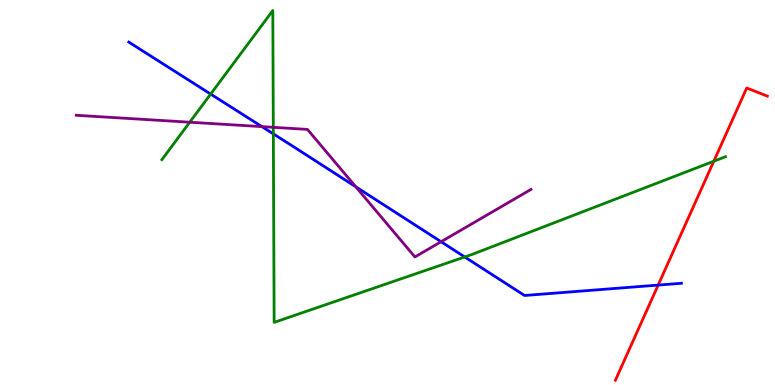[{'lines': ['blue', 'red'], 'intersections': [{'x': 8.49, 'y': 2.6}]}, {'lines': ['green', 'red'], 'intersections': [{'x': 9.21, 'y': 5.81}]}, {'lines': ['purple', 'red'], 'intersections': []}, {'lines': ['blue', 'green'], 'intersections': [{'x': 2.72, 'y': 7.56}, {'x': 3.53, 'y': 6.52}, {'x': 6.0, 'y': 3.33}]}, {'lines': ['blue', 'purple'], 'intersections': [{'x': 3.38, 'y': 6.71}, {'x': 4.59, 'y': 5.15}, {'x': 5.69, 'y': 3.72}]}, {'lines': ['green', 'purple'], 'intersections': [{'x': 2.45, 'y': 6.83}, {'x': 3.53, 'y': 6.69}]}]